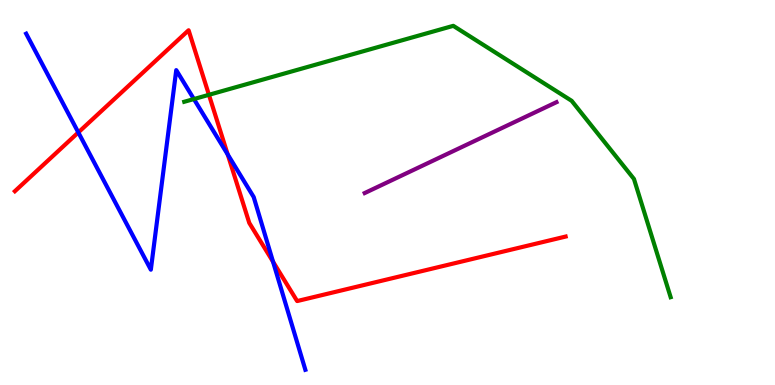[{'lines': ['blue', 'red'], 'intersections': [{'x': 1.01, 'y': 6.56}, {'x': 2.94, 'y': 5.99}, {'x': 3.52, 'y': 3.2}]}, {'lines': ['green', 'red'], 'intersections': [{'x': 2.7, 'y': 7.54}]}, {'lines': ['purple', 'red'], 'intersections': []}, {'lines': ['blue', 'green'], 'intersections': [{'x': 2.5, 'y': 7.43}]}, {'lines': ['blue', 'purple'], 'intersections': []}, {'lines': ['green', 'purple'], 'intersections': []}]